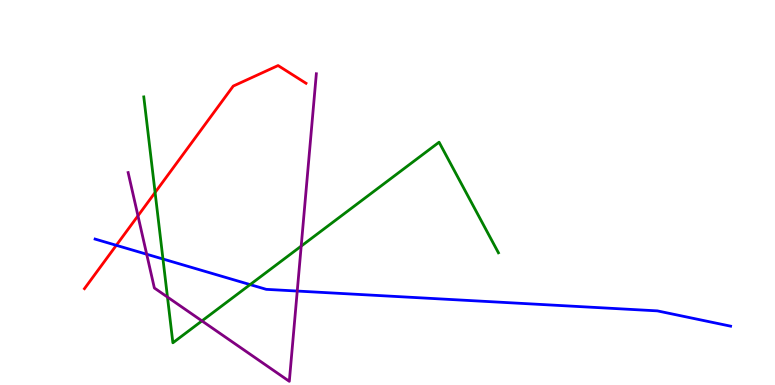[{'lines': ['blue', 'red'], 'intersections': [{'x': 1.5, 'y': 3.63}]}, {'lines': ['green', 'red'], 'intersections': [{'x': 2.0, 'y': 5.0}]}, {'lines': ['purple', 'red'], 'intersections': [{'x': 1.78, 'y': 4.39}]}, {'lines': ['blue', 'green'], 'intersections': [{'x': 2.1, 'y': 3.27}, {'x': 3.23, 'y': 2.61}]}, {'lines': ['blue', 'purple'], 'intersections': [{'x': 1.89, 'y': 3.4}, {'x': 3.84, 'y': 2.44}]}, {'lines': ['green', 'purple'], 'intersections': [{'x': 2.16, 'y': 2.28}, {'x': 2.61, 'y': 1.66}, {'x': 3.89, 'y': 3.61}]}]